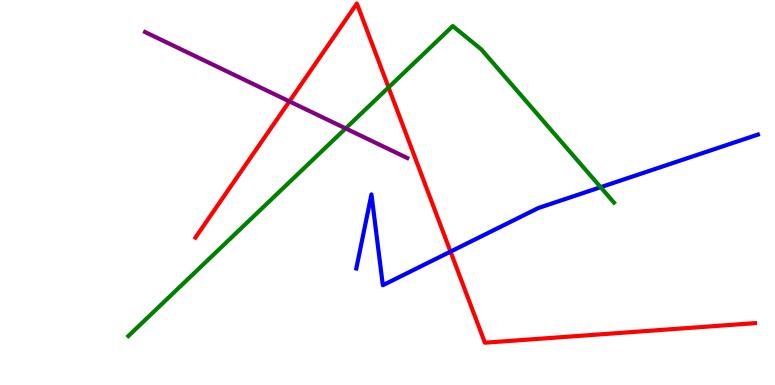[{'lines': ['blue', 'red'], 'intersections': [{'x': 5.81, 'y': 3.46}]}, {'lines': ['green', 'red'], 'intersections': [{'x': 5.01, 'y': 7.73}]}, {'lines': ['purple', 'red'], 'intersections': [{'x': 3.73, 'y': 7.37}]}, {'lines': ['blue', 'green'], 'intersections': [{'x': 7.75, 'y': 5.14}]}, {'lines': ['blue', 'purple'], 'intersections': []}, {'lines': ['green', 'purple'], 'intersections': [{'x': 4.46, 'y': 6.66}]}]